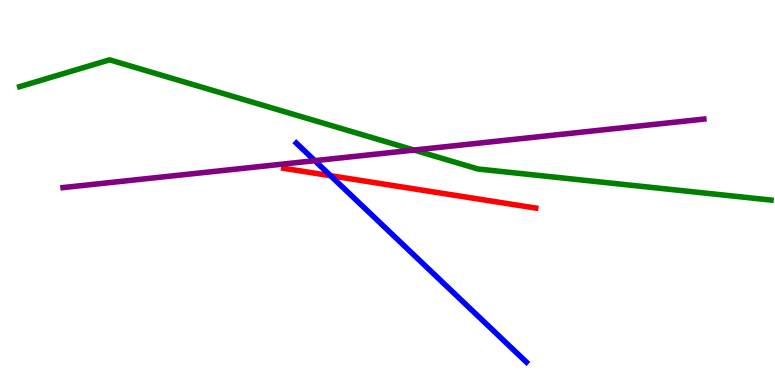[{'lines': ['blue', 'red'], 'intersections': [{'x': 4.27, 'y': 5.44}]}, {'lines': ['green', 'red'], 'intersections': []}, {'lines': ['purple', 'red'], 'intersections': []}, {'lines': ['blue', 'green'], 'intersections': []}, {'lines': ['blue', 'purple'], 'intersections': [{'x': 4.06, 'y': 5.83}]}, {'lines': ['green', 'purple'], 'intersections': [{'x': 5.34, 'y': 6.1}]}]